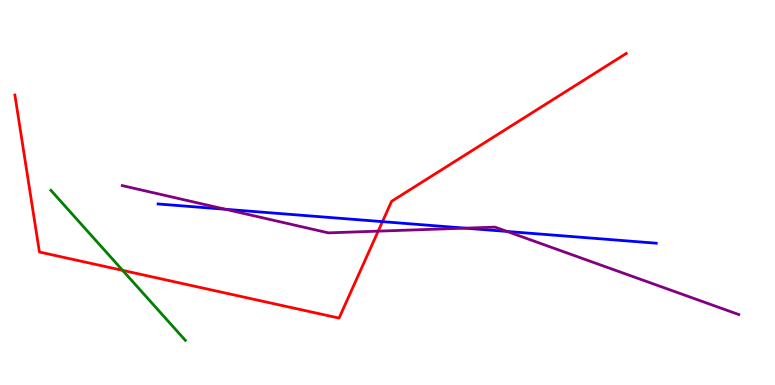[{'lines': ['blue', 'red'], 'intersections': [{'x': 4.93, 'y': 4.24}]}, {'lines': ['green', 'red'], 'intersections': [{'x': 1.58, 'y': 2.98}]}, {'lines': ['purple', 'red'], 'intersections': [{'x': 4.88, 'y': 4.0}]}, {'lines': ['blue', 'green'], 'intersections': []}, {'lines': ['blue', 'purple'], 'intersections': [{'x': 2.91, 'y': 4.56}, {'x': 6.0, 'y': 4.07}, {'x': 6.54, 'y': 3.99}]}, {'lines': ['green', 'purple'], 'intersections': []}]